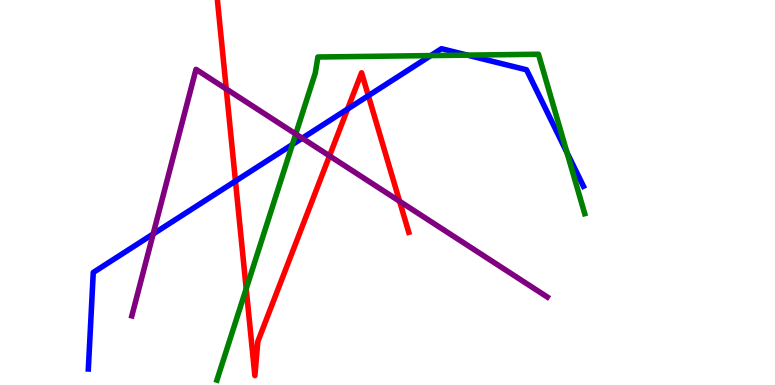[{'lines': ['blue', 'red'], 'intersections': [{'x': 3.04, 'y': 5.3}, {'x': 4.48, 'y': 7.17}, {'x': 4.75, 'y': 7.51}]}, {'lines': ['green', 'red'], 'intersections': [{'x': 3.18, 'y': 2.5}]}, {'lines': ['purple', 'red'], 'intersections': [{'x': 2.92, 'y': 7.69}, {'x': 4.25, 'y': 5.95}, {'x': 5.16, 'y': 4.77}]}, {'lines': ['blue', 'green'], 'intersections': [{'x': 3.77, 'y': 6.25}, {'x': 5.56, 'y': 8.56}, {'x': 6.03, 'y': 8.57}, {'x': 7.32, 'y': 6.04}]}, {'lines': ['blue', 'purple'], 'intersections': [{'x': 1.98, 'y': 3.92}, {'x': 3.9, 'y': 6.41}]}, {'lines': ['green', 'purple'], 'intersections': [{'x': 3.82, 'y': 6.52}]}]